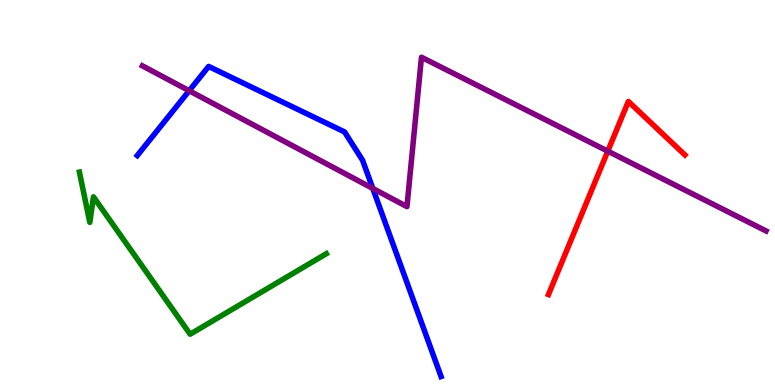[{'lines': ['blue', 'red'], 'intersections': []}, {'lines': ['green', 'red'], 'intersections': []}, {'lines': ['purple', 'red'], 'intersections': [{'x': 7.84, 'y': 6.07}]}, {'lines': ['blue', 'green'], 'intersections': []}, {'lines': ['blue', 'purple'], 'intersections': [{'x': 2.44, 'y': 7.64}, {'x': 4.81, 'y': 5.11}]}, {'lines': ['green', 'purple'], 'intersections': []}]